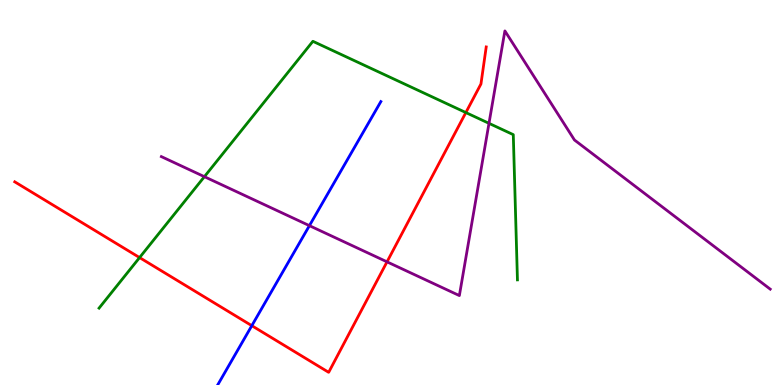[{'lines': ['blue', 'red'], 'intersections': [{'x': 3.25, 'y': 1.54}]}, {'lines': ['green', 'red'], 'intersections': [{'x': 1.8, 'y': 3.31}, {'x': 6.01, 'y': 7.08}]}, {'lines': ['purple', 'red'], 'intersections': [{'x': 4.99, 'y': 3.2}]}, {'lines': ['blue', 'green'], 'intersections': []}, {'lines': ['blue', 'purple'], 'intersections': [{'x': 3.99, 'y': 4.14}]}, {'lines': ['green', 'purple'], 'intersections': [{'x': 2.64, 'y': 5.41}, {'x': 6.31, 'y': 6.8}]}]